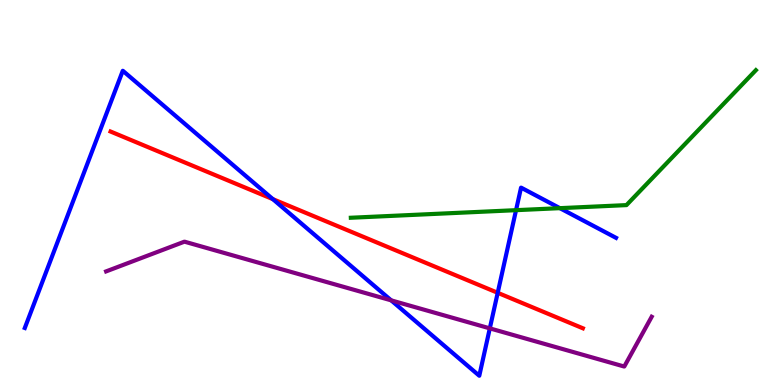[{'lines': ['blue', 'red'], 'intersections': [{'x': 3.52, 'y': 4.83}, {'x': 6.42, 'y': 2.39}]}, {'lines': ['green', 'red'], 'intersections': []}, {'lines': ['purple', 'red'], 'intersections': []}, {'lines': ['blue', 'green'], 'intersections': [{'x': 6.66, 'y': 4.54}, {'x': 7.22, 'y': 4.59}]}, {'lines': ['blue', 'purple'], 'intersections': [{'x': 5.05, 'y': 2.2}, {'x': 6.32, 'y': 1.47}]}, {'lines': ['green', 'purple'], 'intersections': []}]